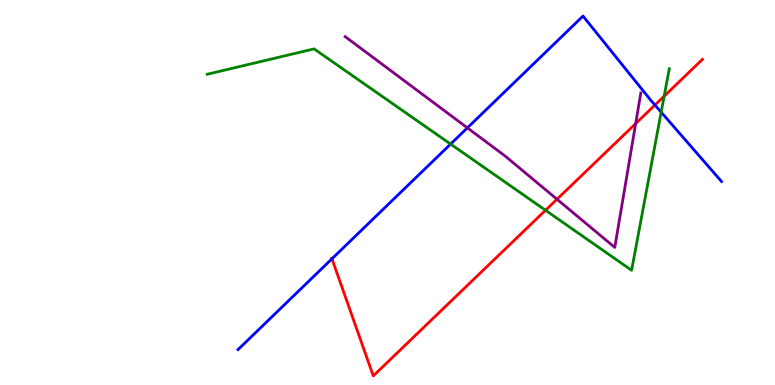[{'lines': ['blue', 'red'], 'intersections': [{'x': 4.28, 'y': 3.28}, {'x': 8.45, 'y': 7.27}]}, {'lines': ['green', 'red'], 'intersections': [{'x': 7.04, 'y': 4.54}, {'x': 8.57, 'y': 7.5}]}, {'lines': ['purple', 'red'], 'intersections': [{'x': 7.19, 'y': 4.82}, {'x': 8.2, 'y': 6.79}]}, {'lines': ['blue', 'green'], 'intersections': [{'x': 5.81, 'y': 6.26}, {'x': 8.53, 'y': 7.09}]}, {'lines': ['blue', 'purple'], 'intersections': [{'x': 6.03, 'y': 6.68}]}, {'lines': ['green', 'purple'], 'intersections': []}]